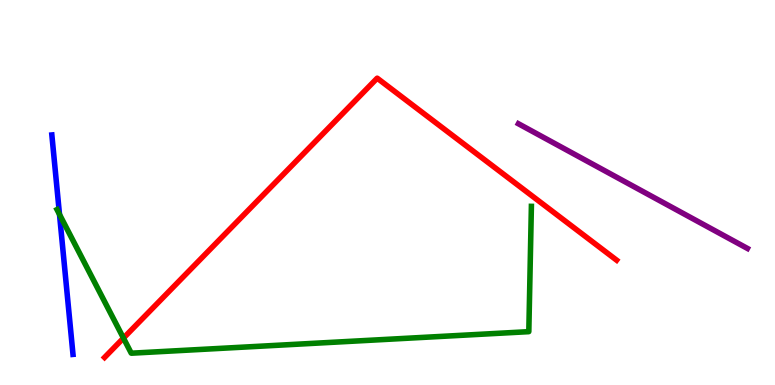[{'lines': ['blue', 'red'], 'intersections': []}, {'lines': ['green', 'red'], 'intersections': [{'x': 1.59, 'y': 1.22}]}, {'lines': ['purple', 'red'], 'intersections': []}, {'lines': ['blue', 'green'], 'intersections': [{'x': 0.768, 'y': 4.43}]}, {'lines': ['blue', 'purple'], 'intersections': []}, {'lines': ['green', 'purple'], 'intersections': []}]